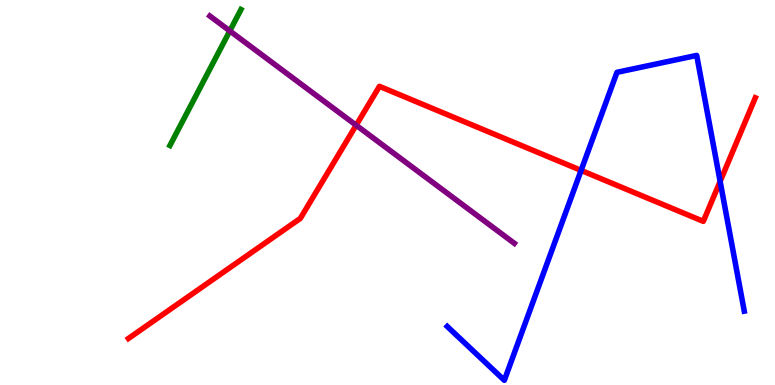[{'lines': ['blue', 'red'], 'intersections': [{'x': 7.5, 'y': 5.57}, {'x': 9.29, 'y': 5.29}]}, {'lines': ['green', 'red'], 'intersections': []}, {'lines': ['purple', 'red'], 'intersections': [{'x': 4.6, 'y': 6.75}]}, {'lines': ['blue', 'green'], 'intersections': []}, {'lines': ['blue', 'purple'], 'intersections': []}, {'lines': ['green', 'purple'], 'intersections': [{'x': 2.97, 'y': 9.2}]}]